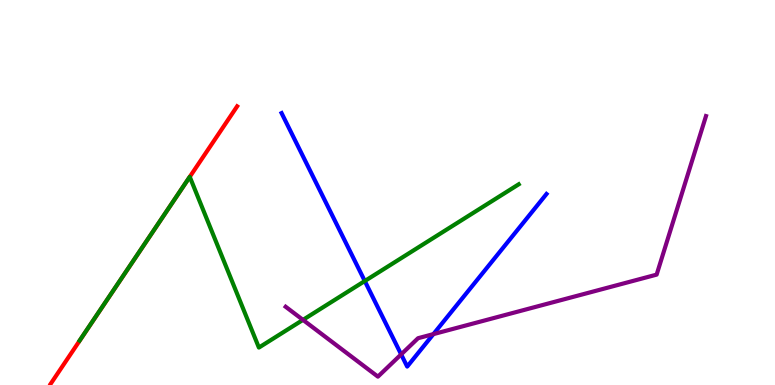[{'lines': ['blue', 'red'], 'intersections': []}, {'lines': ['green', 'red'], 'intersections': [{'x': 2.45, 'y': 5.41}]}, {'lines': ['purple', 'red'], 'intersections': []}, {'lines': ['blue', 'green'], 'intersections': [{'x': 4.71, 'y': 2.7}]}, {'lines': ['blue', 'purple'], 'intersections': [{'x': 5.18, 'y': 0.795}, {'x': 5.59, 'y': 1.32}]}, {'lines': ['green', 'purple'], 'intersections': [{'x': 3.91, 'y': 1.69}]}]